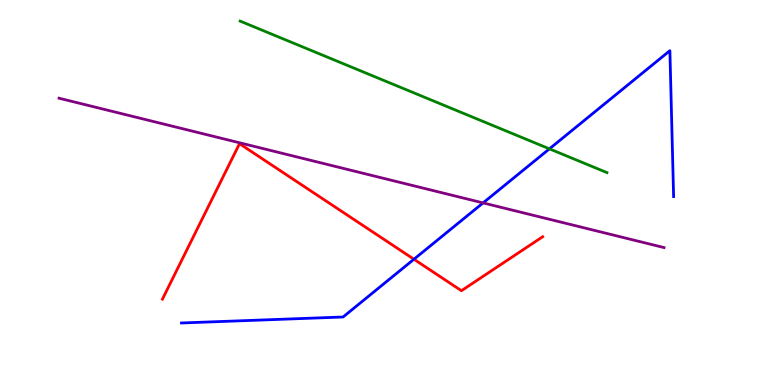[{'lines': ['blue', 'red'], 'intersections': [{'x': 5.34, 'y': 3.27}]}, {'lines': ['green', 'red'], 'intersections': []}, {'lines': ['purple', 'red'], 'intersections': []}, {'lines': ['blue', 'green'], 'intersections': [{'x': 7.09, 'y': 6.13}]}, {'lines': ['blue', 'purple'], 'intersections': [{'x': 6.23, 'y': 4.73}]}, {'lines': ['green', 'purple'], 'intersections': []}]